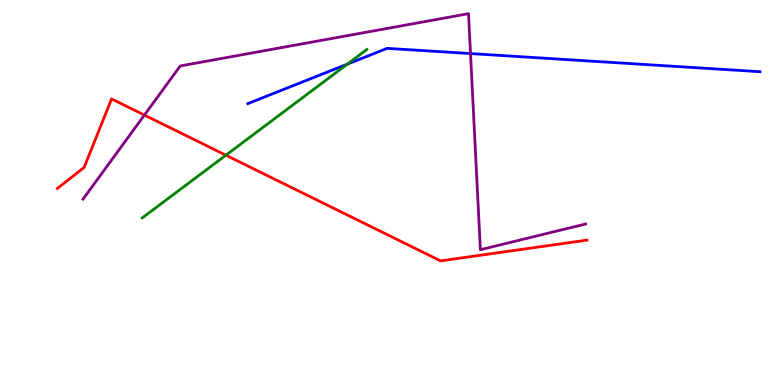[{'lines': ['blue', 'red'], 'intersections': []}, {'lines': ['green', 'red'], 'intersections': [{'x': 2.91, 'y': 5.97}]}, {'lines': ['purple', 'red'], 'intersections': [{'x': 1.86, 'y': 7.01}]}, {'lines': ['blue', 'green'], 'intersections': [{'x': 4.48, 'y': 8.33}]}, {'lines': ['blue', 'purple'], 'intersections': [{'x': 6.07, 'y': 8.61}]}, {'lines': ['green', 'purple'], 'intersections': []}]